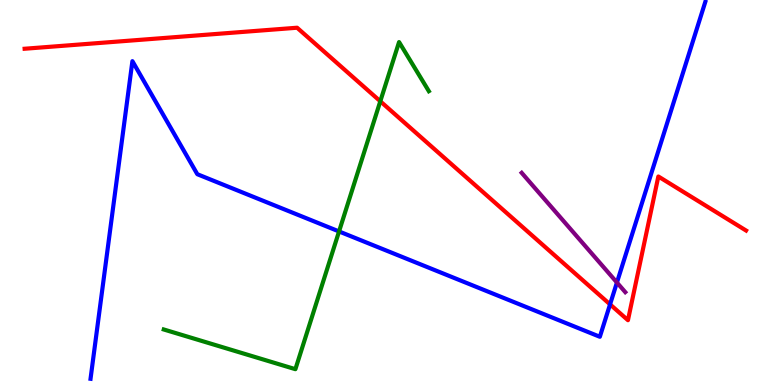[{'lines': ['blue', 'red'], 'intersections': [{'x': 7.87, 'y': 2.09}]}, {'lines': ['green', 'red'], 'intersections': [{'x': 4.91, 'y': 7.37}]}, {'lines': ['purple', 'red'], 'intersections': []}, {'lines': ['blue', 'green'], 'intersections': [{'x': 4.37, 'y': 3.99}]}, {'lines': ['blue', 'purple'], 'intersections': [{'x': 7.96, 'y': 2.66}]}, {'lines': ['green', 'purple'], 'intersections': []}]